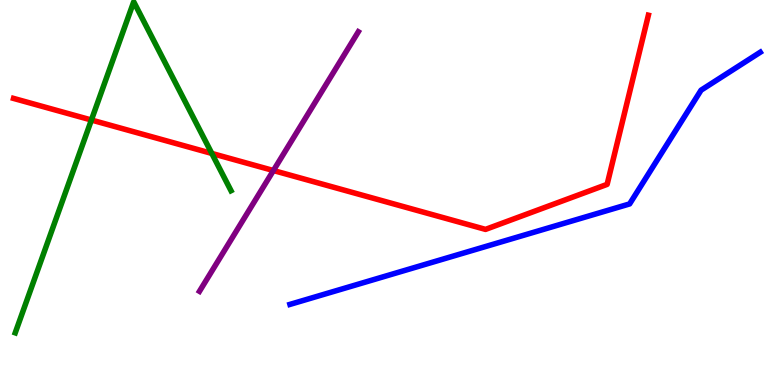[{'lines': ['blue', 'red'], 'intersections': []}, {'lines': ['green', 'red'], 'intersections': [{'x': 1.18, 'y': 6.88}, {'x': 2.73, 'y': 6.01}]}, {'lines': ['purple', 'red'], 'intersections': [{'x': 3.53, 'y': 5.57}]}, {'lines': ['blue', 'green'], 'intersections': []}, {'lines': ['blue', 'purple'], 'intersections': []}, {'lines': ['green', 'purple'], 'intersections': []}]